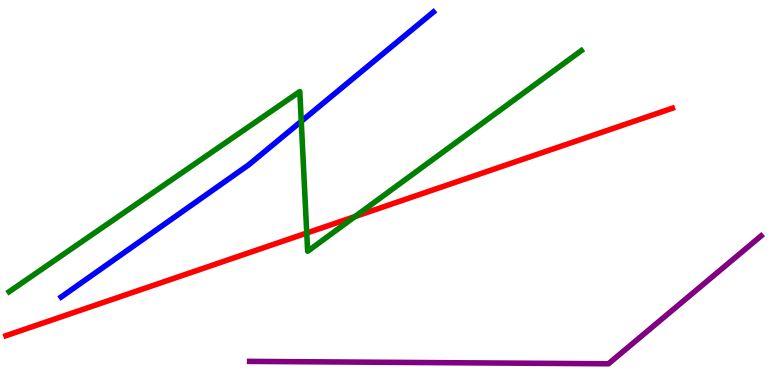[{'lines': ['blue', 'red'], 'intersections': []}, {'lines': ['green', 'red'], 'intersections': [{'x': 3.96, 'y': 3.95}, {'x': 4.58, 'y': 4.37}]}, {'lines': ['purple', 'red'], 'intersections': []}, {'lines': ['blue', 'green'], 'intersections': [{'x': 3.89, 'y': 6.85}]}, {'lines': ['blue', 'purple'], 'intersections': []}, {'lines': ['green', 'purple'], 'intersections': []}]